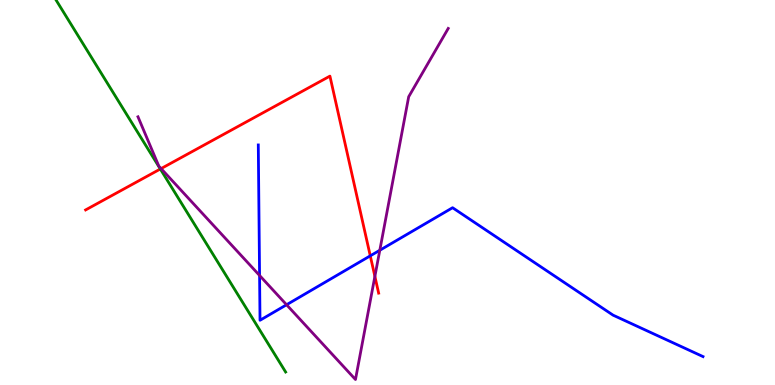[{'lines': ['blue', 'red'], 'intersections': [{'x': 4.78, 'y': 3.36}]}, {'lines': ['green', 'red'], 'intersections': [{'x': 2.07, 'y': 5.61}]}, {'lines': ['purple', 'red'], 'intersections': [{'x': 2.08, 'y': 5.62}, {'x': 4.84, 'y': 2.82}]}, {'lines': ['blue', 'green'], 'intersections': []}, {'lines': ['blue', 'purple'], 'intersections': [{'x': 3.35, 'y': 2.85}, {'x': 3.7, 'y': 2.08}, {'x': 4.9, 'y': 3.5}]}, {'lines': ['green', 'purple'], 'intersections': []}]